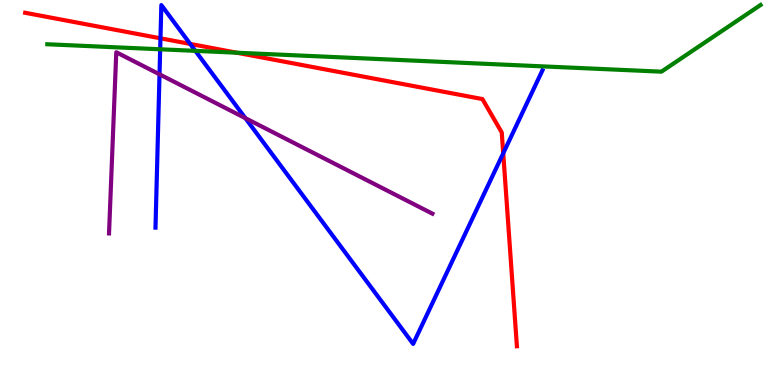[{'lines': ['blue', 'red'], 'intersections': [{'x': 2.07, 'y': 9.0}, {'x': 2.45, 'y': 8.86}, {'x': 6.49, 'y': 6.02}]}, {'lines': ['green', 'red'], 'intersections': [{'x': 3.05, 'y': 8.63}]}, {'lines': ['purple', 'red'], 'intersections': []}, {'lines': ['blue', 'green'], 'intersections': [{'x': 2.07, 'y': 8.72}, {'x': 2.52, 'y': 8.68}]}, {'lines': ['blue', 'purple'], 'intersections': [{'x': 2.06, 'y': 8.07}, {'x': 3.17, 'y': 6.93}]}, {'lines': ['green', 'purple'], 'intersections': []}]